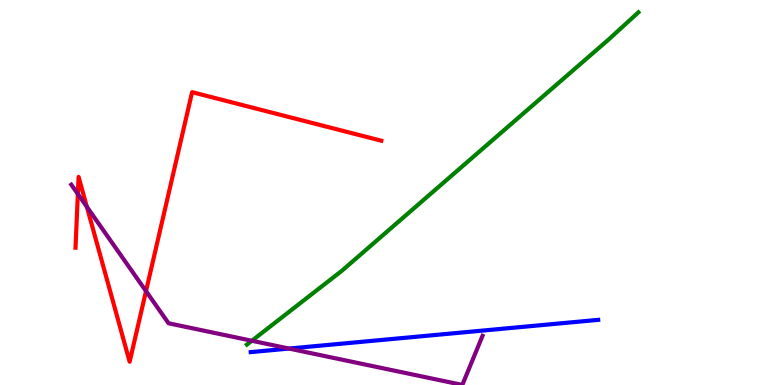[{'lines': ['blue', 'red'], 'intersections': []}, {'lines': ['green', 'red'], 'intersections': []}, {'lines': ['purple', 'red'], 'intersections': [{'x': 1.0, 'y': 4.96}, {'x': 1.12, 'y': 4.63}, {'x': 1.88, 'y': 2.44}]}, {'lines': ['blue', 'green'], 'intersections': []}, {'lines': ['blue', 'purple'], 'intersections': [{'x': 3.73, 'y': 0.947}]}, {'lines': ['green', 'purple'], 'intersections': [{'x': 3.25, 'y': 1.15}]}]